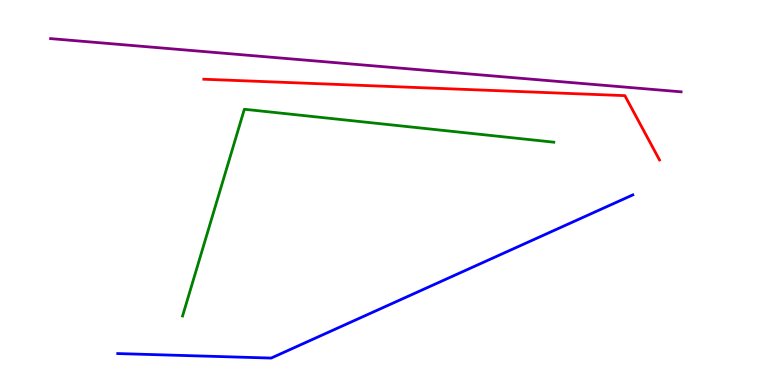[{'lines': ['blue', 'red'], 'intersections': []}, {'lines': ['green', 'red'], 'intersections': []}, {'lines': ['purple', 'red'], 'intersections': []}, {'lines': ['blue', 'green'], 'intersections': []}, {'lines': ['blue', 'purple'], 'intersections': []}, {'lines': ['green', 'purple'], 'intersections': []}]